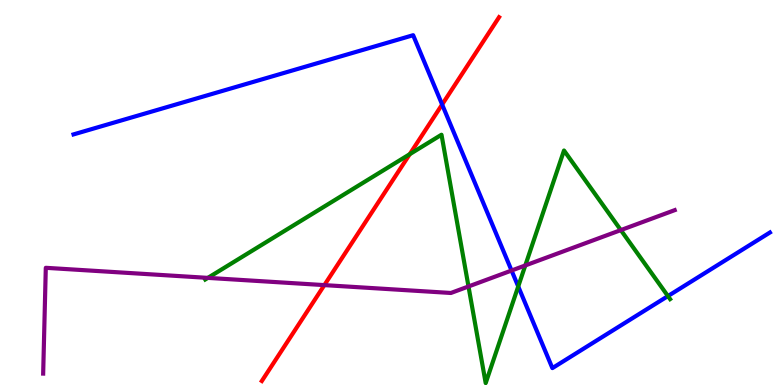[{'lines': ['blue', 'red'], 'intersections': [{'x': 5.7, 'y': 7.29}]}, {'lines': ['green', 'red'], 'intersections': [{'x': 5.29, 'y': 6.0}]}, {'lines': ['purple', 'red'], 'intersections': [{'x': 4.19, 'y': 2.59}]}, {'lines': ['blue', 'green'], 'intersections': [{'x': 6.69, 'y': 2.56}, {'x': 8.62, 'y': 2.31}]}, {'lines': ['blue', 'purple'], 'intersections': [{'x': 6.6, 'y': 2.97}]}, {'lines': ['green', 'purple'], 'intersections': [{'x': 2.68, 'y': 2.78}, {'x': 6.05, 'y': 2.56}, {'x': 6.78, 'y': 3.11}, {'x': 8.01, 'y': 4.02}]}]